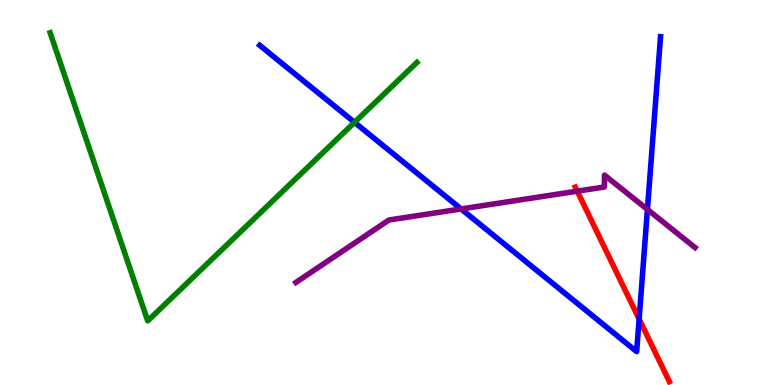[{'lines': ['blue', 'red'], 'intersections': [{'x': 8.25, 'y': 1.71}]}, {'lines': ['green', 'red'], 'intersections': []}, {'lines': ['purple', 'red'], 'intersections': [{'x': 7.45, 'y': 5.03}]}, {'lines': ['blue', 'green'], 'intersections': [{'x': 4.57, 'y': 6.82}]}, {'lines': ['blue', 'purple'], 'intersections': [{'x': 5.95, 'y': 4.57}, {'x': 8.35, 'y': 4.56}]}, {'lines': ['green', 'purple'], 'intersections': []}]